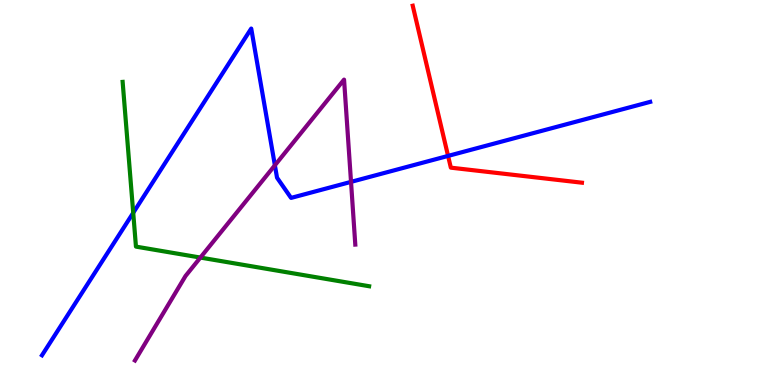[{'lines': ['blue', 'red'], 'intersections': [{'x': 5.78, 'y': 5.95}]}, {'lines': ['green', 'red'], 'intersections': []}, {'lines': ['purple', 'red'], 'intersections': []}, {'lines': ['blue', 'green'], 'intersections': [{'x': 1.72, 'y': 4.47}]}, {'lines': ['blue', 'purple'], 'intersections': [{'x': 3.55, 'y': 5.71}, {'x': 4.53, 'y': 5.28}]}, {'lines': ['green', 'purple'], 'intersections': [{'x': 2.59, 'y': 3.31}]}]